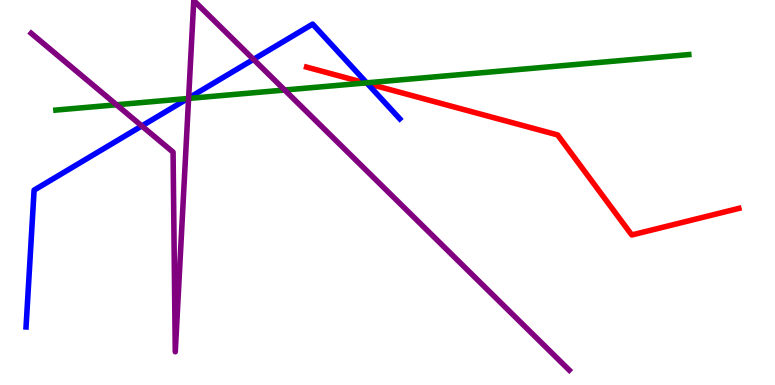[{'lines': ['blue', 'red'], 'intersections': [{'x': 4.74, 'y': 7.83}]}, {'lines': ['green', 'red'], 'intersections': [{'x': 4.71, 'y': 7.85}]}, {'lines': ['purple', 'red'], 'intersections': []}, {'lines': ['blue', 'green'], 'intersections': [{'x': 2.42, 'y': 7.44}, {'x': 4.73, 'y': 7.85}]}, {'lines': ['blue', 'purple'], 'intersections': [{'x': 1.83, 'y': 6.73}, {'x': 2.43, 'y': 7.45}, {'x': 3.27, 'y': 8.46}]}, {'lines': ['green', 'purple'], 'intersections': [{'x': 1.5, 'y': 7.28}, {'x': 2.43, 'y': 7.44}, {'x': 3.67, 'y': 7.66}]}]